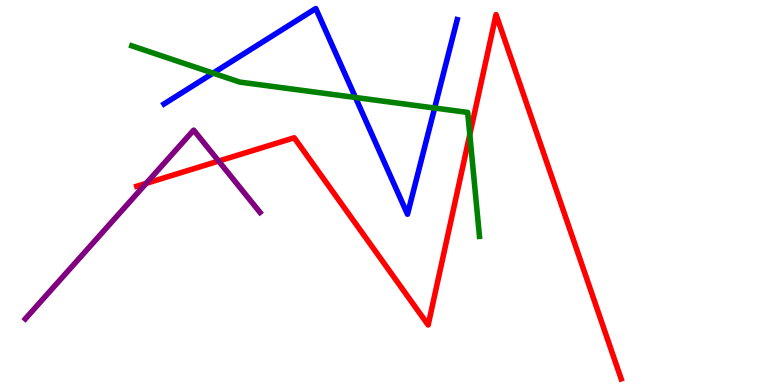[{'lines': ['blue', 'red'], 'intersections': []}, {'lines': ['green', 'red'], 'intersections': [{'x': 6.06, 'y': 6.5}]}, {'lines': ['purple', 'red'], 'intersections': [{'x': 1.89, 'y': 5.24}, {'x': 2.82, 'y': 5.82}]}, {'lines': ['blue', 'green'], 'intersections': [{'x': 2.75, 'y': 8.1}, {'x': 4.59, 'y': 7.47}, {'x': 5.61, 'y': 7.19}]}, {'lines': ['blue', 'purple'], 'intersections': []}, {'lines': ['green', 'purple'], 'intersections': []}]